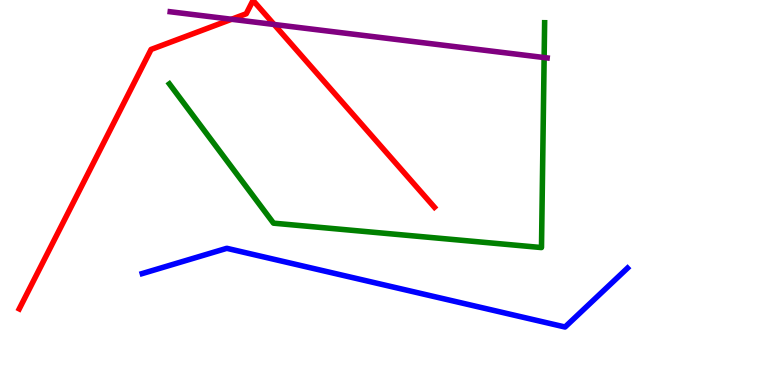[{'lines': ['blue', 'red'], 'intersections': []}, {'lines': ['green', 'red'], 'intersections': []}, {'lines': ['purple', 'red'], 'intersections': [{'x': 2.99, 'y': 9.5}, {'x': 3.54, 'y': 9.36}]}, {'lines': ['blue', 'green'], 'intersections': []}, {'lines': ['blue', 'purple'], 'intersections': []}, {'lines': ['green', 'purple'], 'intersections': [{'x': 7.02, 'y': 8.5}]}]